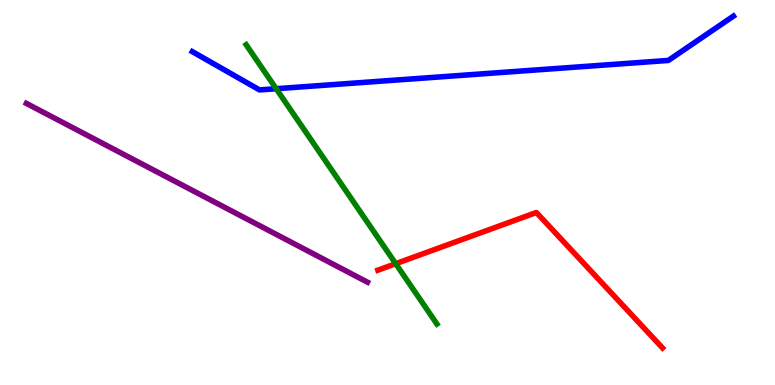[{'lines': ['blue', 'red'], 'intersections': []}, {'lines': ['green', 'red'], 'intersections': [{'x': 5.11, 'y': 3.15}]}, {'lines': ['purple', 'red'], 'intersections': []}, {'lines': ['blue', 'green'], 'intersections': [{'x': 3.56, 'y': 7.7}]}, {'lines': ['blue', 'purple'], 'intersections': []}, {'lines': ['green', 'purple'], 'intersections': []}]